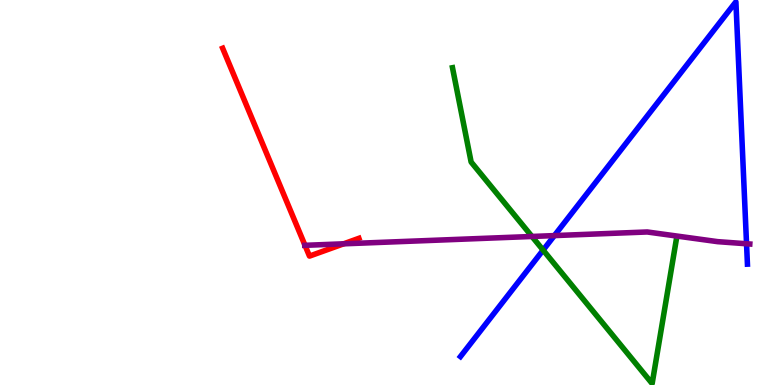[{'lines': ['blue', 'red'], 'intersections': []}, {'lines': ['green', 'red'], 'intersections': []}, {'lines': ['purple', 'red'], 'intersections': [{'x': 3.94, 'y': 3.63}, {'x': 4.43, 'y': 3.67}]}, {'lines': ['blue', 'green'], 'intersections': [{'x': 7.01, 'y': 3.5}]}, {'lines': ['blue', 'purple'], 'intersections': [{'x': 7.15, 'y': 3.88}, {'x': 9.63, 'y': 3.67}]}, {'lines': ['green', 'purple'], 'intersections': [{'x': 6.86, 'y': 3.86}]}]